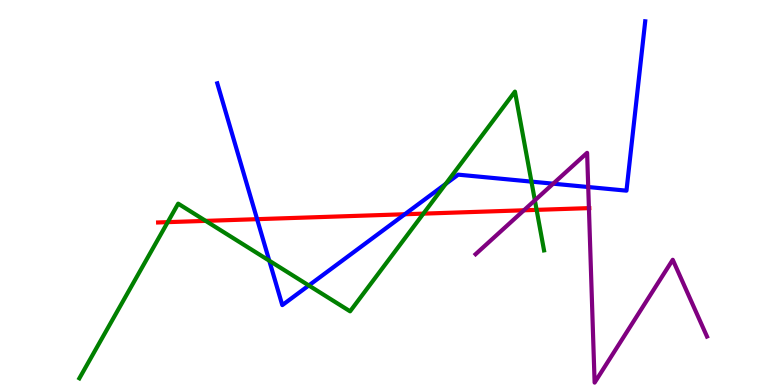[{'lines': ['blue', 'red'], 'intersections': [{'x': 3.32, 'y': 4.31}, {'x': 5.22, 'y': 4.44}]}, {'lines': ['green', 'red'], 'intersections': [{'x': 2.16, 'y': 4.23}, {'x': 2.65, 'y': 4.26}, {'x': 5.46, 'y': 4.45}, {'x': 6.92, 'y': 4.55}]}, {'lines': ['purple', 'red'], 'intersections': [{'x': 6.76, 'y': 4.54}, {'x': 7.6, 'y': 4.59}]}, {'lines': ['blue', 'green'], 'intersections': [{'x': 3.47, 'y': 3.23}, {'x': 3.98, 'y': 2.59}, {'x': 5.75, 'y': 5.22}, {'x': 6.86, 'y': 5.28}]}, {'lines': ['blue', 'purple'], 'intersections': [{'x': 7.14, 'y': 5.23}, {'x': 7.59, 'y': 5.14}]}, {'lines': ['green', 'purple'], 'intersections': [{'x': 6.9, 'y': 4.8}]}]